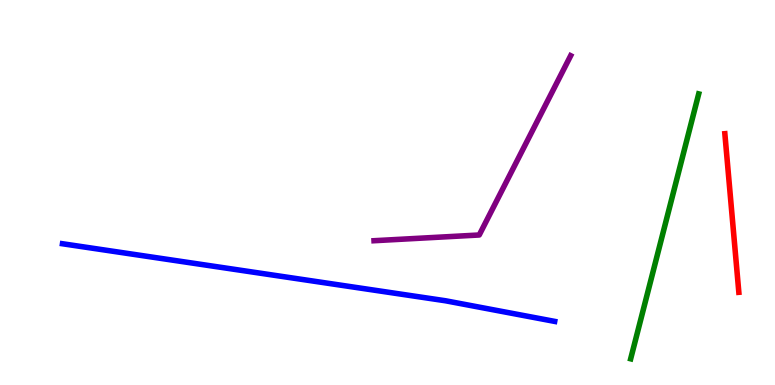[{'lines': ['blue', 'red'], 'intersections': []}, {'lines': ['green', 'red'], 'intersections': []}, {'lines': ['purple', 'red'], 'intersections': []}, {'lines': ['blue', 'green'], 'intersections': []}, {'lines': ['blue', 'purple'], 'intersections': []}, {'lines': ['green', 'purple'], 'intersections': []}]